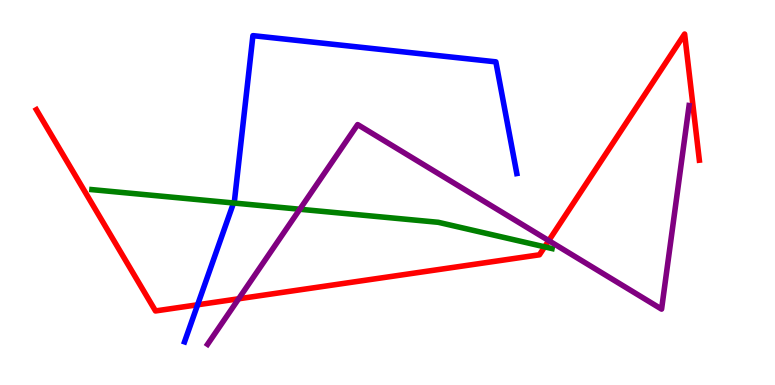[{'lines': ['blue', 'red'], 'intersections': [{'x': 2.55, 'y': 2.08}]}, {'lines': ['green', 'red'], 'intersections': [{'x': 7.03, 'y': 3.59}]}, {'lines': ['purple', 'red'], 'intersections': [{'x': 3.08, 'y': 2.24}, {'x': 7.08, 'y': 3.75}]}, {'lines': ['blue', 'green'], 'intersections': [{'x': 3.01, 'y': 4.73}]}, {'lines': ['blue', 'purple'], 'intersections': []}, {'lines': ['green', 'purple'], 'intersections': [{'x': 3.87, 'y': 4.57}]}]